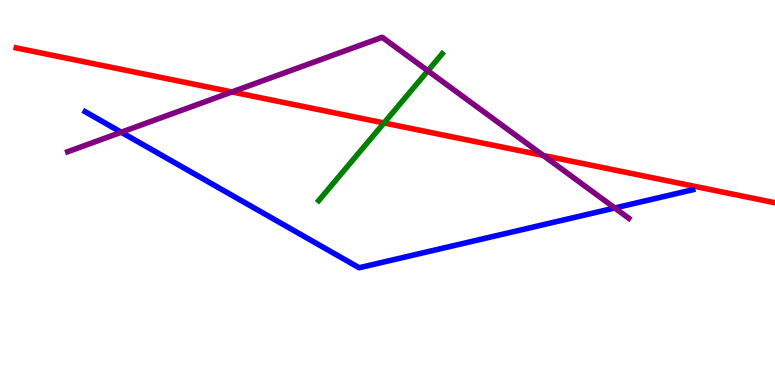[{'lines': ['blue', 'red'], 'intersections': []}, {'lines': ['green', 'red'], 'intersections': [{'x': 4.96, 'y': 6.81}]}, {'lines': ['purple', 'red'], 'intersections': [{'x': 2.99, 'y': 7.61}, {'x': 7.01, 'y': 5.96}]}, {'lines': ['blue', 'green'], 'intersections': []}, {'lines': ['blue', 'purple'], 'intersections': [{'x': 1.56, 'y': 6.57}, {'x': 7.93, 'y': 4.6}]}, {'lines': ['green', 'purple'], 'intersections': [{'x': 5.52, 'y': 8.16}]}]